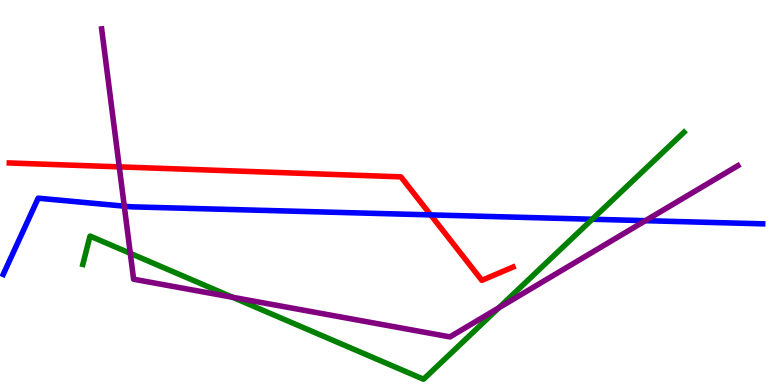[{'lines': ['blue', 'red'], 'intersections': [{'x': 5.56, 'y': 4.42}]}, {'lines': ['green', 'red'], 'intersections': []}, {'lines': ['purple', 'red'], 'intersections': [{'x': 1.54, 'y': 5.67}]}, {'lines': ['blue', 'green'], 'intersections': [{'x': 7.64, 'y': 4.31}]}, {'lines': ['blue', 'purple'], 'intersections': [{'x': 1.6, 'y': 4.64}, {'x': 8.33, 'y': 4.27}]}, {'lines': ['green', 'purple'], 'intersections': [{'x': 1.68, 'y': 3.42}, {'x': 3.0, 'y': 2.28}, {'x': 6.44, 'y': 2.01}]}]